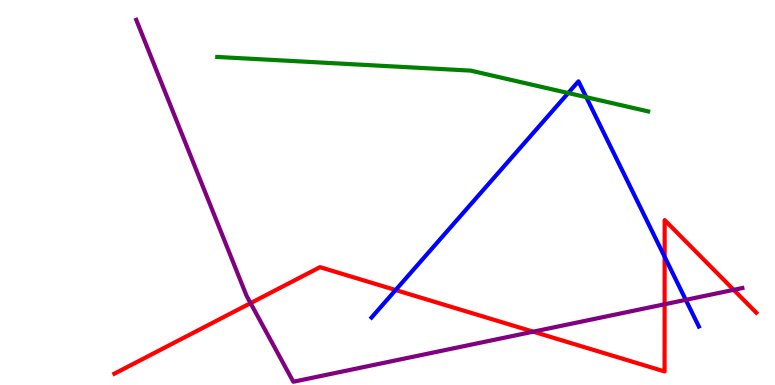[{'lines': ['blue', 'red'], 'intersections': [{'x': 5.1, 'y': 2.47}, {'x': 8.58, 'y': 3.33}]}, {'lines': ['green', 'red'], 'intersections': []}, {'lines': ['purple', 'red'], 'intersections': [{'x': 3.23, 'y': 2.13}, {'x': 6.88, 'y': 1.38}, {'x': 8.58, 'y': 2.1}, {'x': 9.47, 'y': 2.47}]}, {'lines': ['blue', 'green'], 'intersections': [{'x': 7.33, 'y': 7.58}, {'x': 7.56, 'y': 7.48}]}, {'lines': ['blue', 'purple'], 'intersections': [{'x': 8.85, 'y': 2.21}]}, {'lines': ['green', 'purple'], 'intersections': []}]